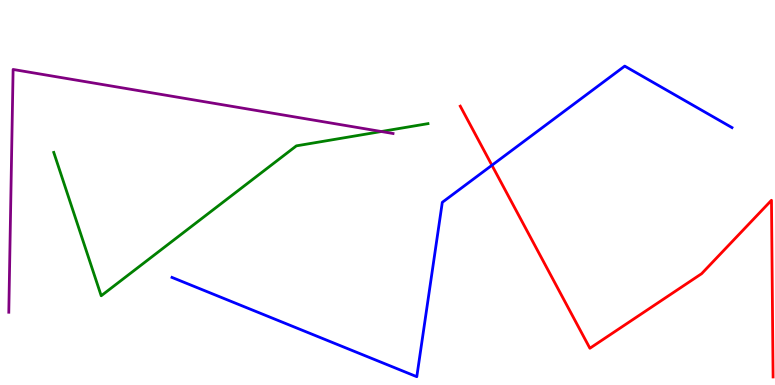[{'lines': ['blue', 'red'], 'intersections': [{'x': 6.35, 'y': 5.71}]}, {'lines': ['green', 'red'], 'intersections': []}, {'lines': ['purple', 'red'], 'intersections': []}, {'lines': ['blue', 'green'], 'intersections': []}, {'lines': ['blue', 'purple'], 'intersections': []}, {'lines': ['green', 'purple'], 'intersections': [{'x': 4.92, 'y': 6.58}]}]